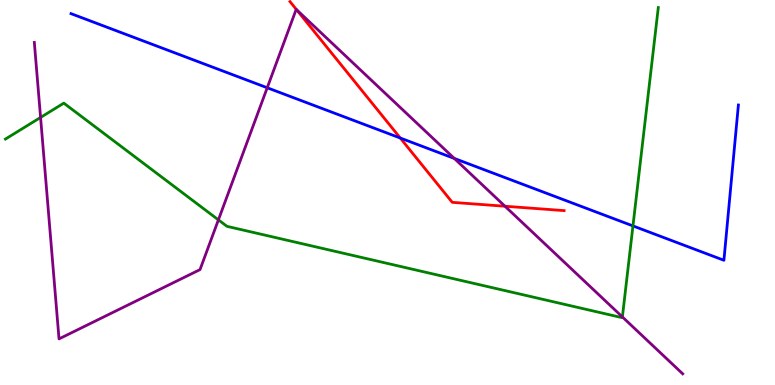[{'lines': ['blue', 'red'], 'intersections': [{'x': 5.16, 'y': 6.42}]}, {'lines': ['green', 'red'], 'intersections': []}, {'lines': ['purple', 'red'], 'intersections': [{'x': 3.83, 'y': 9.75}, {'x': 6.52, 'y': 4.64}]}, {'lines': ['blue', 'green'], 'intersections': [{'x': 8.17, 'y': 4.13}]}, {'lines': ['blue', 'purple'], 'intersections': [{'x': 3.45, 'y': 7.72}, {'x': 5.86, 'y': 5.89}]}, {'lines': ['green', 'purple'], 'intersections': [{'x': 0.524, 'y': 6.95}, {'x': 2.82, 'y': 4.29}, {'x': 8.03, 'y': 1.77}]}]